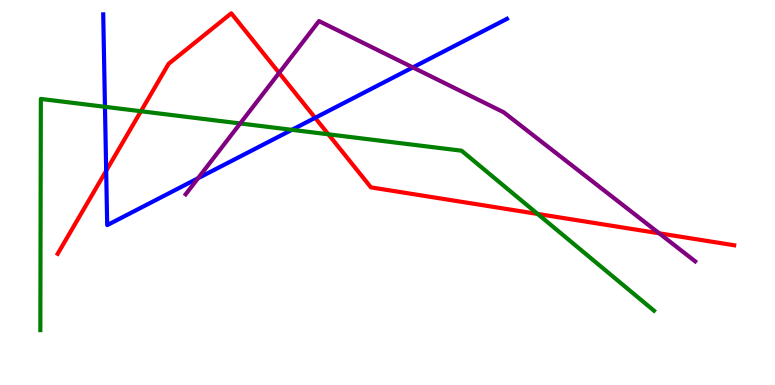[{'lines': ['blue', 'red'], 'intersections': [{'x': 1.37, 'y': 5.56}, {'x': 4.07, 'y': 6.94}]}, {'lines': ['green', 'red'], 'intersections': [{'x': 1.82, 'y': 7.11}, {'x': 4.24, 'y': 6.51}, {'x': 6.94, 'y': 4.44}]}, {'lines': ['purple', 'red'], 'intersections': [{'x': 3.6, 'y': 8.11}, {'x': 8.51, 'y': 3.94}]}, {'lines': ['blue', 'green'], 'intersections': [{'x': 1.35, 'y': 7.23}, {'x': 3.77, 'y': 6.63}]}, {'lines': ['blue', 'purple'], 'intersections': [{'x': 2.56, 'y': 5.37}, {'x': 5.33, 'y': 8.25}]}, {'lines': ['green', 'purple'], 'intersections': [{'x': 3.1, 'y': 6.79}]}]